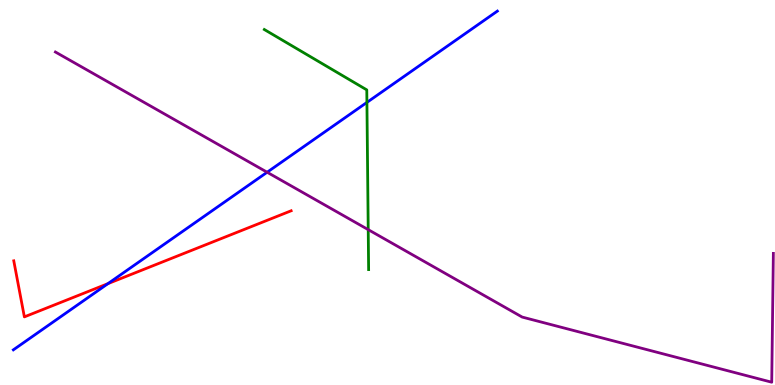[{'lines': ['blue', 'red'], 'intersections': [{'x': 1.39, 'y': 2.63}]}, {'lines': ['green', 'red'], 'intersections': []}, {'lines': ['purple', 'red'], 'intersections': []}, {'lines': ['blue', 'green'], 'intersections': [{'x': 4.73, 'y': 7.34}]}, {'lines': ['blue', 'purple'], 'intersections': [{'x': 3.45, 'y': 5.53}]}, {'lines': ['green', 'purple'], 'intersections': [{'x': 4.75, 'y': 4.04}]}]